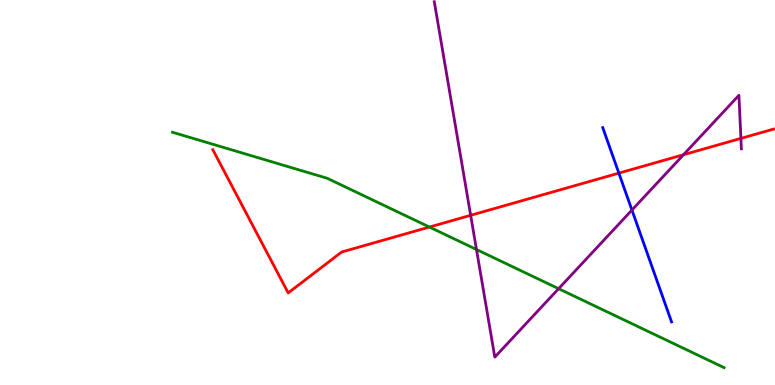[{'lines': ['blue', 'red'], 'intersections': [{'x': 7.99, 'y': 5.5}]}, {'lines': ['green', 'red'], 'intersections': [{'x': 5.54, 'y': 4.1}]}, {'lines': ['purple', 'red'], 'intersections': [{'x': 6.07, 'y': 4.41}, {'x': 8.82, 'y': 5.98}, {'x': 9.56, 'y': 6.41}]}, {'lines': ['blue', 'green'], 'intersections': []}, {'lines': ['blue', 'purple'], 'intersections': [{'x': 8.15, 'y': 4.54}]}, {'lines': ['green', 'purple'], 'intersections': [{'x': 6.15, 'y': 3.52}, {'x': 7.21, 'y': 2.5}]}]